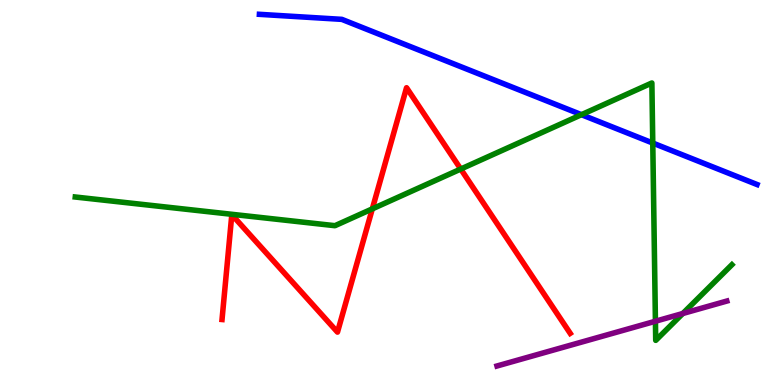[{'lines': ['blue', 'red'], 'intersections': []}, {'lines': ['green', 'red'], 'intersections': [{'x': 4.8, 'y': 4.58}, {'x': 5.95, 'y': 5.61}]}, {'lines': ['purple', 'red'], 'intersections': []}, {'lines': ['blue', 'green'], 'intersections': [{'x': 7.5, 'y': 7.02}, {'x': 8.42, 'y': 6.28}]}, {'lines': ['blue', 'purple'], 'intersections': []}, {'lines': ['green', 'purple'], 'intersections': [{'x': 8.46, 'y': 1.66}, {'x': 8.81, 'y': 1.86}]}]